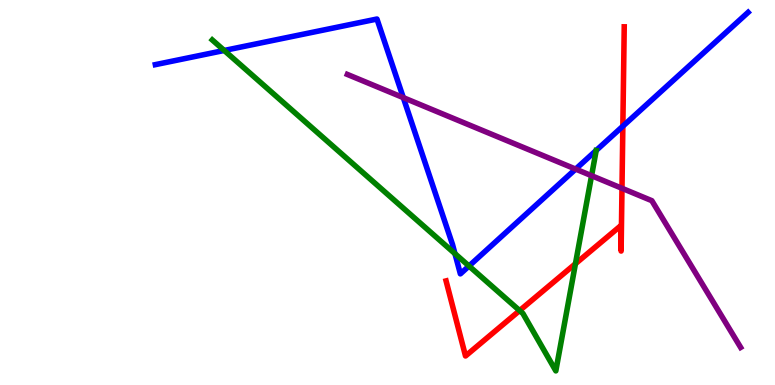[{'lines': ['blue', 'red'], 'intersections': [{'x': 8.04, 'y': 6.72}]}, {'lines': ['green', 'red'], 'intersections': [{'x': 6.7, 'y': 1.93}, {'x': 7.43, 'y': 3.15}]}, {'lines': ['purple', 'red'], 'intersections': [{'x': 8.03, 'y': 5.11}]}, {'lines': ['blue', 'green'], 'intersections': [{'x': 2.89, 'y': 8.69}, {'x': 5.87, 'y': 3.41}, {'x': 6.05, 'y': 3.09}]}, {'lines': ['blue', 'purple'], 'intersections': [{'x': 5.2, 'y': 7.46}, {'x': 7.43, 'y': 5.61}]}, {'lines': ['green', 'purple'], 'intersections': [{'x': 7.63, 'y': 5.44}]}]